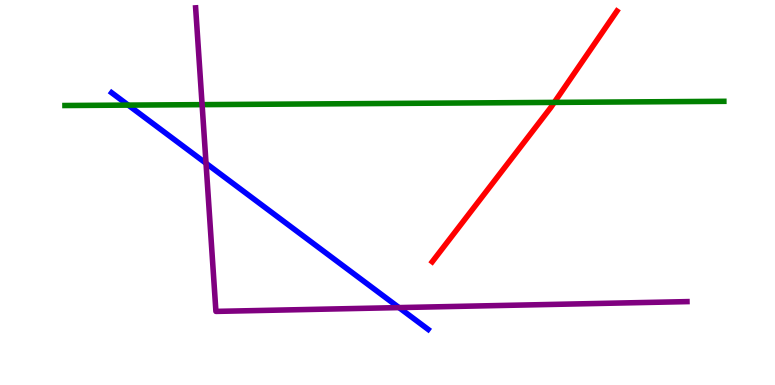[{'lines': ['blue', 'red'], 'intersections': []}, {'lines': ['green', 'red'], 'intersections': [{'x': 7.15, 'y': 7.34}]}, {'lines': ['purple', 'red'], 'intersections': []}, {'lines': ['blue', 'green'], 'intersections': [{'x': 1.65, 'y': 7.27}]}, {'lines': ['blue', 'purple'], 'intersections': [{'x': 2.66, 'y': 5.76}, {'x': 5.15, 'y': 2.01}]}, {'lines': ['green', 'purple'], 'intersections': [{'x': 2.61, 'y': 7.28}]}]